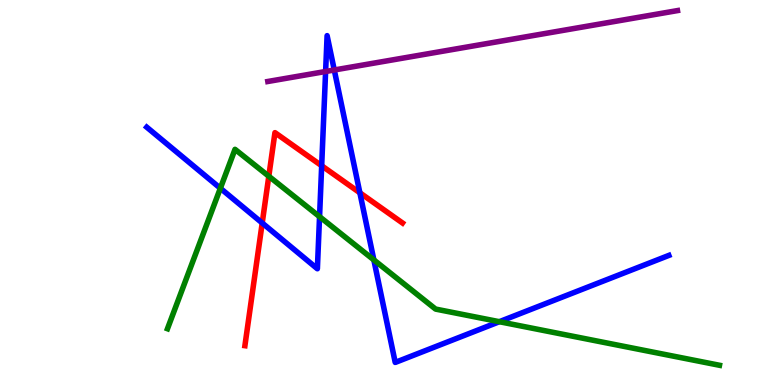[{'lines': ['blue', 'red'], 'intersections': [{'x': 3.38, 'y': 4.21}, {'x': 4.15, 'y': 5.7}, {'x': 4.64, 'y': 4.99}]}, {'lines': ['green', 'red'], 'intersections': [{'x': 3.47, 'y': 5.42}]}, {'lines': ['purple', 'red'], 'intersections': []}, {'lines': ['blue', 'green'], 'intersections': [{'x': 2.84, 'y': 5.11}, {'x': 4.12, 'y': 4.37}, {'x': 4.82, 'y': 3.25}, {'x': 6.44, 'y': 1.64}]}, {'lines': ['blue', 'purple'], 'intersections': [{'x': 4.2, 'y': 8.14}, {'x': 4.31, 'y': 8.18}]}, {'lines': ['green', 'purple'], 'intersections': []}]